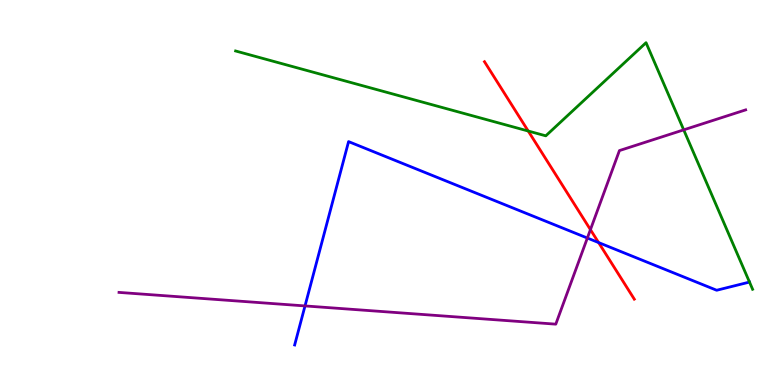[{'lines': ['blue', 'red'], 'intersections': [{'x': 7.72, 'y': 3.7}]}, {'lines': ['green', 'red'], 'intersections': [{'x': 6.82, 'y': 6.6}]}, {'lines': ['purple', 'red'], 'intersections': [{'x': 7.62, 'y': 4.04}]}, {'lines': ['blue', 'green'], 'intersections': []}, {'lines': ['blue', 'purple'], 'intersections': [{'x': 3.94, 'y': 2.05}, {'x': 7.58, 'y': 3.82}]}, {'lines': ['green', 'purple'], 'intersections': [{'x': 8.82, 'y': 6.63}]}]